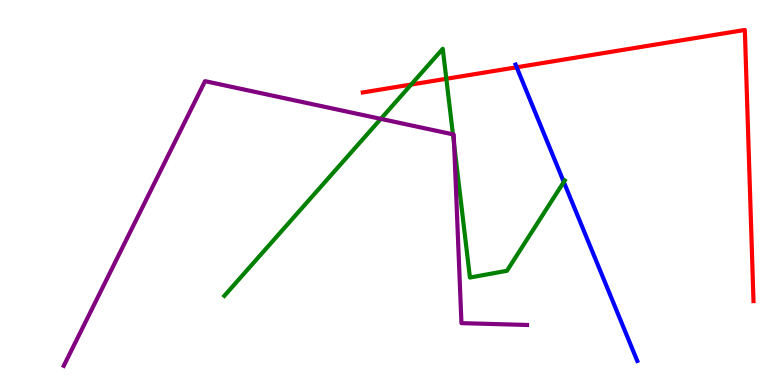[{'lines': ['blue', 'red'], 'intersections': [{'x': 6.67, 'y': 8.25}]}, {'lines': ['green', 'red'], 'intersections': [{'x': 5.31, 'y': 7.8}, {'x': 5.76, 'y': 7.95}]}, {'lines': ['purple', 'red'], 'intersections': []}, {'lines': ['blue', 'green'], 'intersections': [{'x': 7.27, 'y': 5.27}]}, {'lines': ['blue', 'purple'], 'intersections': []}, {'lines': ['green', 'purple'], 'intersections': [{'x': 4.91, 'y': 6.91}, {'x': 5.84, 'y': 6.51}, {'x': 5.86, 'y': 6.25}]}]